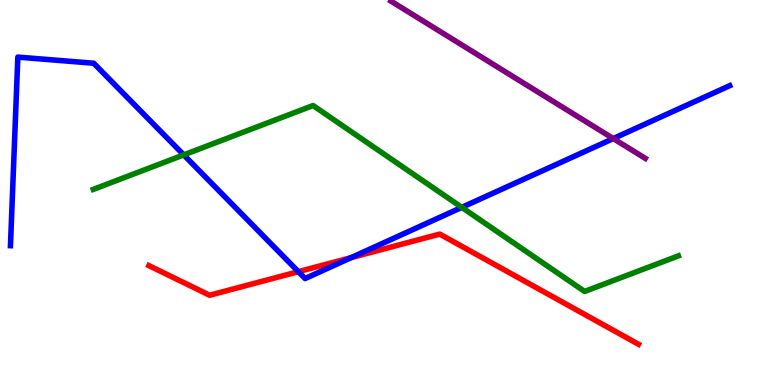[{'lines': ['blue', 'red'], 'intersections': [{'x': 3.85, 'y': 2.94}, {'x': 4.53, 'y': 3.31}]}, {'lines': ['green', 'red'], 'intersections': []}, {'lines': ['purple', 'red'], 'intersections': []}, {'lines': ['blue', 'green'], 'intersections': [{'x': 2.37, 'y': 5.98}, {'x': 5.96, 'y': 4.61}]}, {'lines': ['blue', 'purple'], 'intersections': [{'x': 7.91, 'y': 6.4}]}, {'lines': ['green', 'purple'], 'intersections': []}]